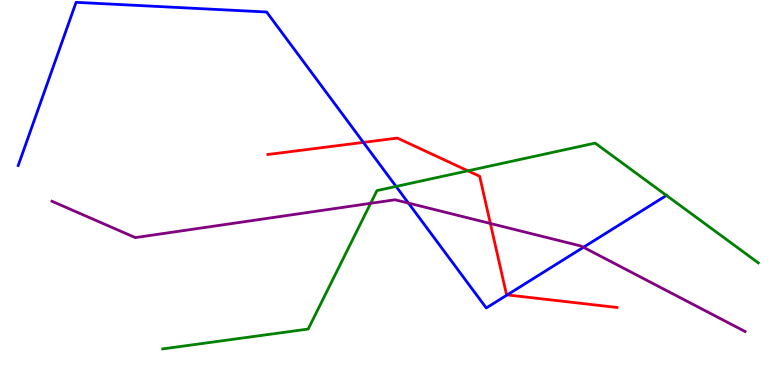[{'lines': ['blue', 'red'], 'intersections': [{'x': 4.69, 'y': 6.3}, {'x': 6.54, 'y': 2.34}]}, {'lines': ['green', 'red'], 'intersections': [{'x': 6.04, 'y': 5.56}]}, {'lines': ['purple', 'red'], 'intersections': [{'x': 6.33, 'y': 4.2}]}, {'lines': ['blue', 'green'], 'intersections': [{'x': 5.11, 'y': 5.16}, {'x': 8.6, 'y': 4.92}]}, {'lines': ['blue', 'purple'], 'intersections': [{'x': 5.27, 'y': 4.73}, {'x': 7.53, 'y': 3.58}]}, {'lines': ['green', 'purple'], 'intersections': [{'x': 4.78, 'y': 4.72}]}]